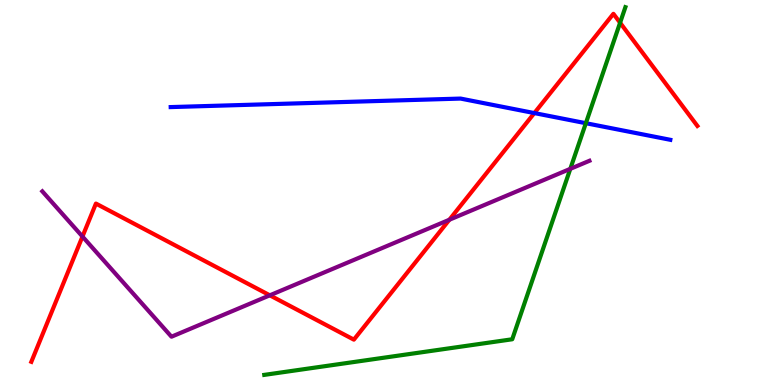[{'lines': ['blue', 'red'], 'intersections': [{'x': 6.89, 'y': 7.06}]}, {'lines': ['green', 'red'], 'intersections': [{'x': 8.0, 'y': 9.41}]}, {'lines': ['purple', 'red'], 'intersections': [{'x': 1.06, 'y': 3.86}, {'x': 3.48, 'y': 2.33}, {'x': 5.8, 'y': 4.29}]}, {'lines': ['blue', 'green'], 'intersections': [{'x': 7.56, 'y': 6.8}]}, {'lines': ['blue', 'purple'], 'intersections': []}, {'lines': ['green', 'purple'], 'intersections': [{'x': 7.36, 'y': 5.61}]}]